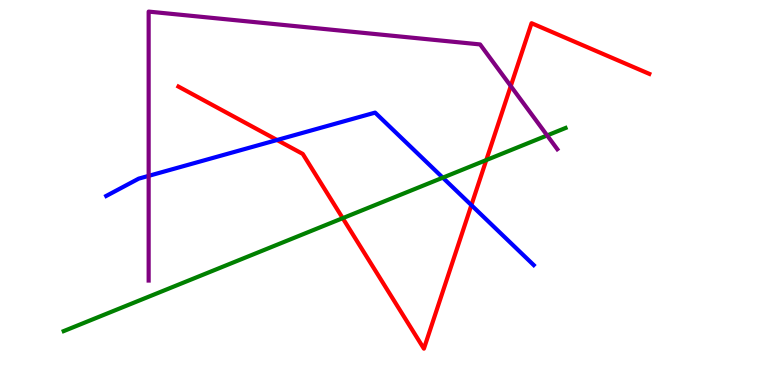[{'lines': ['blue', 'red'], 'intersections': [{'x': 3.57, 'y': 6.36}, {'x': 6.08, 'y': 4.67}]}, {'lines': ['green', 'red'], 'intersections': [{'x': 4.42, 'y': 4.33}, {'x': 6.27, 'y': 5.84}]}, {'lines': ['purple', 'red'], 'intersections': [{'x': 6.59, 'y': 7.76}]}, {'lines': ['blue', 'green'], 'intersections': [{'x': 5.71, 'y': 5.39}]}, {'lines': ['blue', 'purple'], 'intersections': [{'x': 1.92, 'y': 5.43}]}, {'lines': ['green', 'purple'], 'intersections': [{'x': 7.06, 'y': 6.48}]}]